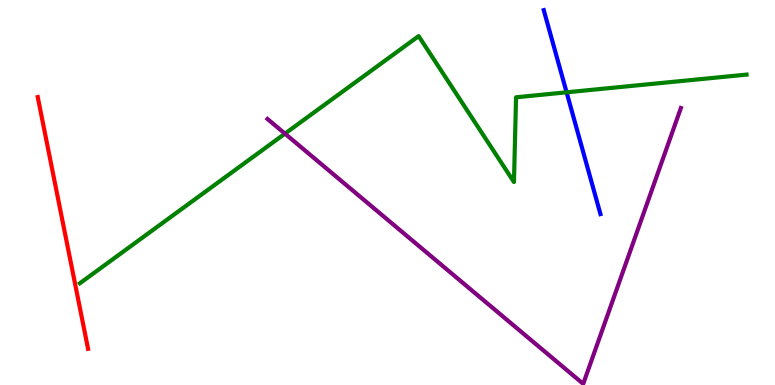[{'lines': ['blue', 'red'], 'intersections': []}, {'lines': ['green', 'red'], 'intersections': []}, {'lines': ['purple', 'red'], 'intersections': []}, {'lines': ['blue', 'green'], 'intersections': [{'x': 7.31, 'y': 7.6}]}, {'lines': ['blue', 'purple'], 'intersections': []}, {'lines': ['green', 'purple'], 'intersections': [{'x': 3.68, 'y': 6.53}]}]